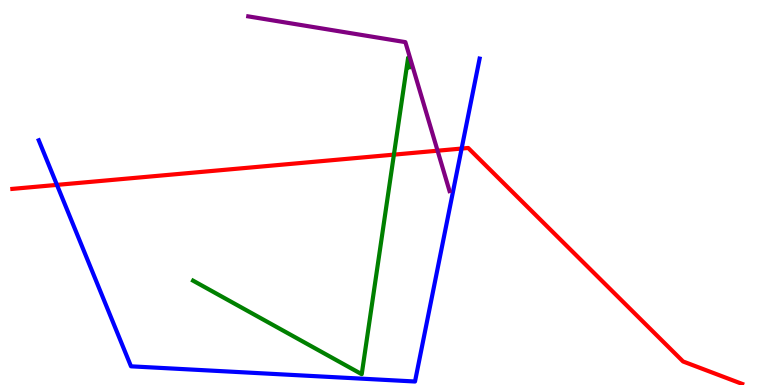[{'lines': ['blue', 'red'], 'intersections': [{'x': 0.735, 'y': 5.2}, {'x': 5.96, 'y': 6.14}]}, {'lines': ['green', 'red'], 'intersections': [{'x': 5.08, 'y': 5.98}]}, {'lines': ['purple', 'red'], 'intersections': [{'x': 5.65, 'y': 6.09}]}, {'lines': ['blue', 'green'], 'intersections': []}, {'lines': ['blue', 'purple'], 'intersections': []}, {'lines': ['green', 'purple'], 'intersections': []}]